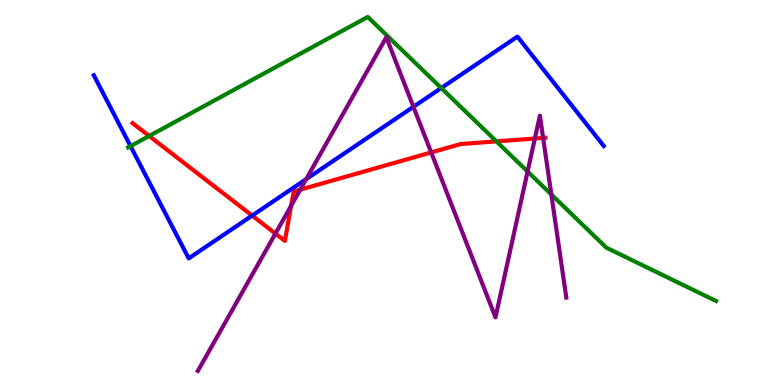[{'lines': ['blue', 'red'], 'intersections': [{'x': 3.25, 'y': 4.4}]}, {'lines': ['green', 'red'], 'intersections': [{'x': 1.92, 'y': 6.47}, {'x': 6.41, 'y': 6.33}]}, {'lines': ['purple', 'red'], 'intersections': [{'x': 3.55, 'y': 3.93}, {'x': 3.76, 'y': 4.66}, {'x': 3.87, 'y': 5.07}, {'x': 5.56, 'y': 6.04}, {'x': 6.9, 'y': 6.4}, {'x': 7.01, 'y': 6.42}]}, {'lines': ['blue', 'green'], 'intersections': [{'x': 1.68, 'y': 6.2}, {'x': 5.69, 'y': 7.71}]}, {'lines': ['blue', 'purple'], 'intersections': [{'x': 3.95, 'y': 5.35}, {'x': 5.33, 'y': 7.23}]}, {'lines': ['green', 'purple'], 'intersections': [{'x': 6.81, 'y': 5.54}, {'x': 7.11, 'y': 4.95}]}]